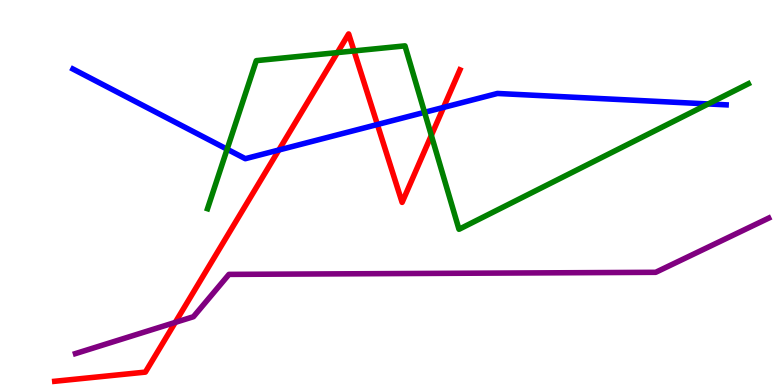[{'lines': ['blue', 'red'], 'intersections': [{'x': 3.6, 'y': 6.1}, {'x': 4.87, 'y': 6.77}, {'x': 5.72, 'y': 7.21}]}, {'lines': ['green', 'red'], 'intersections': [{'x': 4.35, 'y': 8.63}, {'x': 4.57, 'y': 8.68}, {'x': 5.57, 'y': 6.48}]}, {'lines': ['purple', 'red'], 'intersections': [{'x': 2.26, 'y': 1.63}]}, {'lines': ['blue', 'green'], 'intersections': [{'x': 2.93, 'y': 6.12}, {'x': 5.48, 'y': 7.08}, {'x': 9.14, 'y': 7.3}]}, {'lines': ['blue', 'purple'], 'intersections': []}, {'lines': ['green', 'purple'], 'intersections': []}]